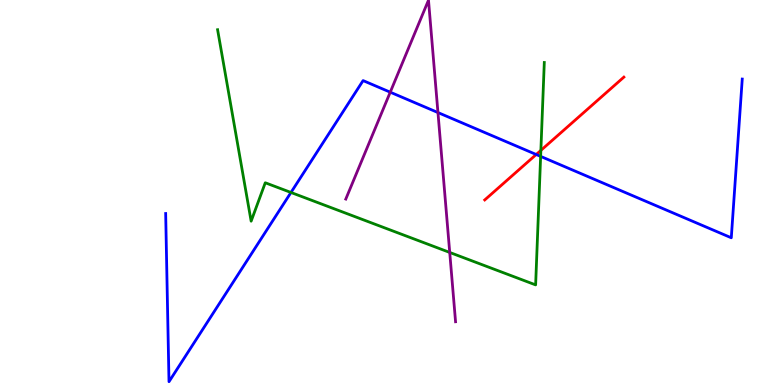[{'lines': ['blue', 'red'], 'intersections': [{'x': 6.92, 'y': 5.99}]}, {'lines': ['green', 'red'], 'intersections': [{'x': 6.98, 'y': 6.09}]}, {'lines': ['purple', 'red'], 'intersections': []}, {'lines': ['blue', 'green'], 'intersections': [{'x': 3.75, 'y': 5.0}, {'x': 6.98, 'y': 5.94}]}, {'lines': ['blue', 'purple'], 'intersections': [{'x': 5.04, 'y': 7.61}, {'x': 5.65, 'y': 7.08}]}, {'lines': ['green', 'purple'], 'intersections': [{'x': 5.8, 'y': 3.44}]}]